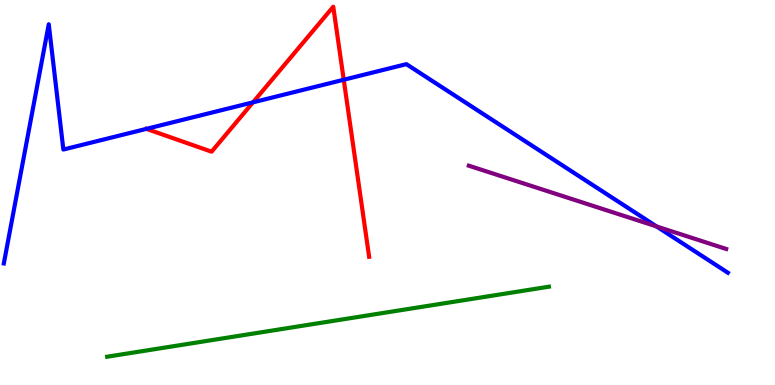[{'lines': ['blue', 'red'], 'intersections': [{'x': 1.89, 'y': 6.65}, {'x': 3.26, 'y': 7.34}, {'x': 4.44, 'y': 7.93}]}, {'lines': ['green', 'red'], 'intersections': []}, {'lines': ['purple', 'red'], 'intersections': []}, {'lines': ['blue', 'green'], 'intersections': []}, {'lines': ['blue', 'purple'], 'intersections': [{'x': 8.47, 'y': 4.12}]}, {'lines': ['green', 'purple'], 'intersections': []}]